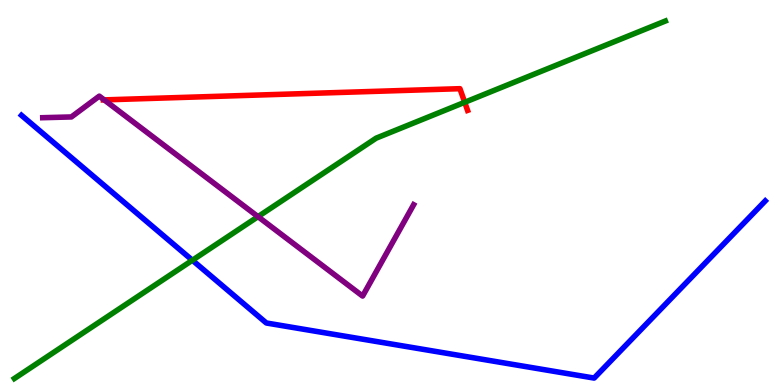[{'lines': ['blue', 'red'], 'intersections': []}, {'lines': ['green', 'red'], 'intersections': [{'x': 6.0, 'y': 7.34}]}, {'lines': ['purple', 'red'], 'intersections': [{'x': 1.34, 'y': 7.41}]}, {'lines': ['blue', 'green'], 'intersections': [{'x': 2.48, 'y': 3.24}]}, {'lines': ['blue', 'purple'], 'intersections': []}, {'lines': ['green', 'purple'], 'intersections': [{'x': 3.33, 'y': 4.37}]}]